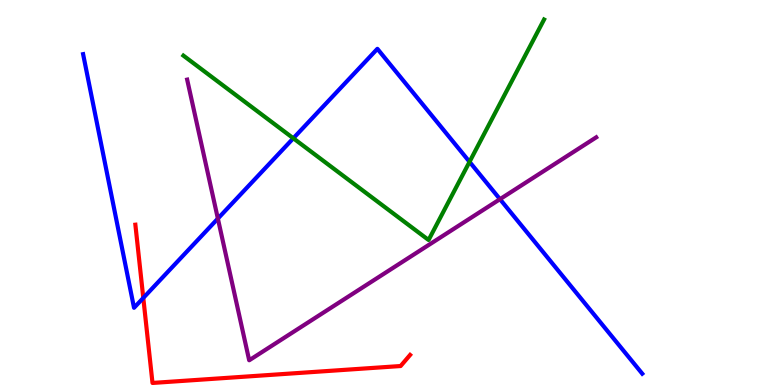[{'lines': ['blue', 'red'], 'intersections': [{'x': 1.85, 'y': 2.26}]}, {'lines': ['green', 'red'], 'intersections': []}, {'lines': ['purple', 'red'], 'intersections': []}, {'lines': ['blue', 'green'], 'intersections': [{'x': 3.78, 'y': 6.41}, {'x': 6.06, 'y': 5.8}]}, {'lines': ['blue', 'purple'], 'intersections': [{'x': 2.81, 'y': 4.32}, {'x': 6.45, 'y': 4.83}]}, {'lines': ['green', 'purple'], 'intersections': []}]